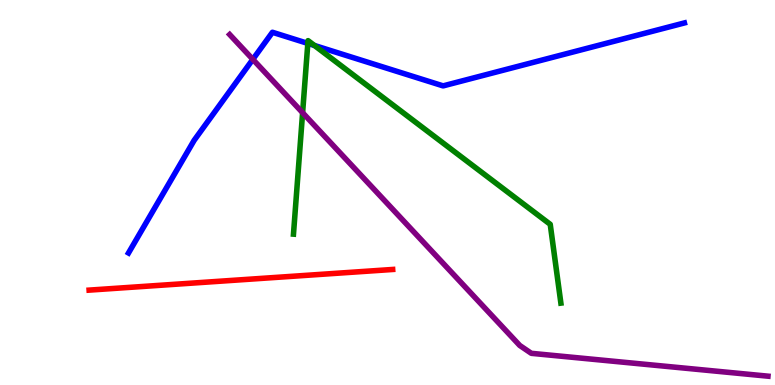[{'lines': ['blue', 'red'], 'intersections': []}, {'lines': ['green', 'red'], 'intersections': []}, {'lines': ['purple', 'red'], 'intersections': []}, {'lines': ['blue', 'green'], 'intersections': [{'x': 3.97, 'y': 8.87}, {'x': 4.06, 'y': 8.82}]}, {'lines': ['blue', 'purple'], 'intersections': [{'x': 3.26, 'y': 8.46}]}, {'lines': ['green', 'purple'], 'intersections': [{'x': 3.9, 'y': 7.07}]}]